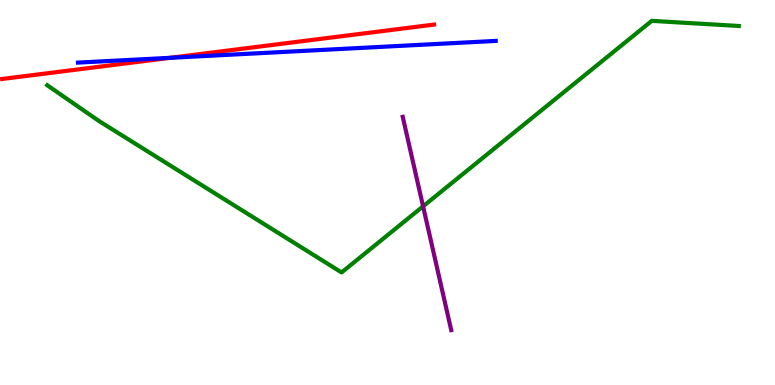[{'lines': ['blue', 'red'], 'intersections': [{'x': 2.2, 'y': 8.5}]}, {'lines': ['green', 'red'], 'intersections': []}, {'lines': ['purple', 'red'], 'intersections': []}, {'lines': ['blue', 'green'], 'intersections': []}, {'lines': ['blue', 'purple'], 'intersections': []}, {'lines': ['green', 'purple'], 'intersections': [{'x': 5.46, 'y': 4.64}]}]